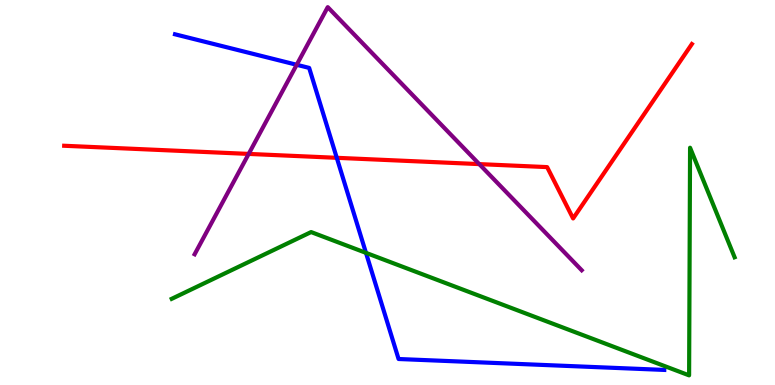[{'lines': ['blue', 'red'], 'intersections': [{'x': 4.35, 'y': 5.9}]}, {'lines': ['green', 'red'], 'intersections': []}, {'lines': ['purple', 'red'], 'intersections': [{'x': 3.21, 'y': 6.0}, {'x': 6.18, 'y': 5.74}]}, {'lines': ['blue', 'green'], 'intersections': [{'x': 4.72, 'y': 3.43}]}, {'lines': ['blue', 'purple'], 'intersections': [{'x': 3.83, 'y': 8.32}]}, {'lines': ['green', 'purple'], 'intersections': []}]